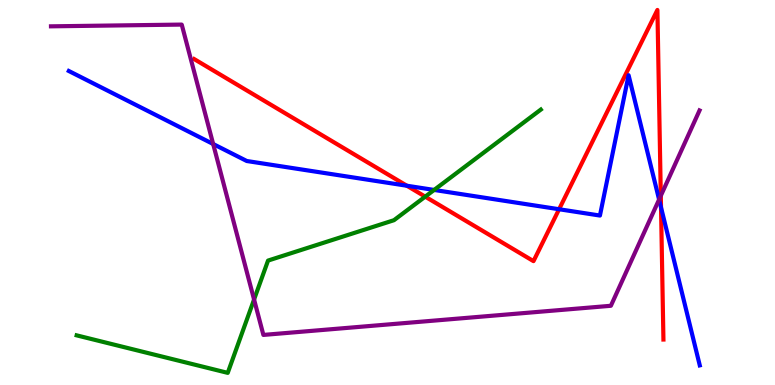[{'lines': ['blue', 'red'], 'intersections': [{'x': 5.25, 'y': 5.18}, {'x': 7.21, 'y': 4.57}, {'x': 8.53, 'y': 4.61}]}, {'lines': ['green', 'red'], 'intersections': [{'x': 5.49, 'y': 4.89}]}, {'lines': ['purple', 'red'], 'intersections': [{'x': 8.53, 'y': 4.92}]}, {'lines': ['blue', 'green'], 'intersections': [{'x': 5.6, 'y': 5.07}]}, {'lines': ['blue', 'purple'], 'intersections': [{'x': 2.75, 'y': 6.26}, {'x': 8.5, 'y': 4.82}]}, {'lines': ['green', 'purple'], 'intersections': [{'x': 3.28, 'y': 2.22}]}]